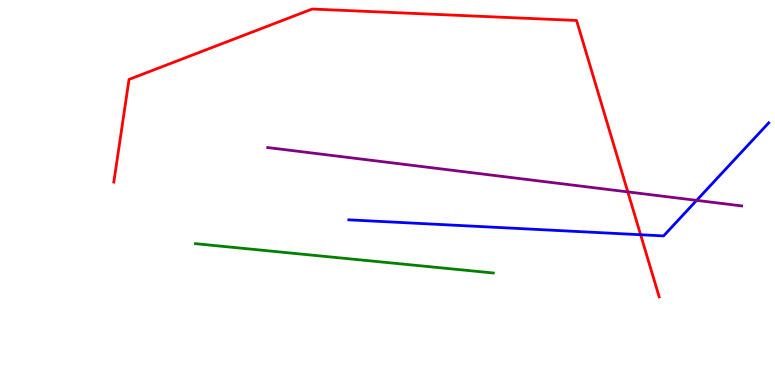[{'lines': ['blue', 'red'], 'intersections': [{'x': 8.27, 'y': 3.9}]}, {'lines': ['green', 'red'], 'intersections': []}, {'lines': ['purple', 'red'], 'intersections': [{'x': 8.1, 'y': 5.02}]}, {'lines': ['blue', 'green'], 'intersections': []}, {'lines': ['blue', 'purple'], 'intersections': [{'x': 8.99, 'y': 4.8}]}, {'lines': ['green', 'purple'], 'intersections': []}]